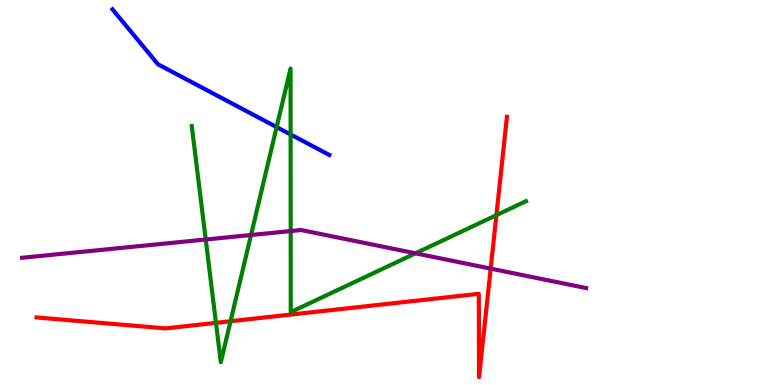[{'lines': ['blue', 'red'], 'intersections': []}, {'lines': ['green', 'red'], 'intersections': [{'x': 2.79, 'y': 1.61}, {'x': 2.97, 'y': 1.66}, {'x': 6.41, 'y': 4.41}]}, {'lines': ['purple', 'red'], 'intersections': [{'x': 6.33, 'y': 3.02}]}, {'lines': ['blue', 'green'], 'intersections': [{'x': 3.57, 'y': 6.7}, {'x': 3.75, 'y': 6.51}]}, {'lines': ['blue', 'purple'], 'intersections': []}, {'lines': ['green', 'purple'], 'intersections': [{'x': 2.65, 'y': 3.78}, {'x': 3.24, 'y': 3.9}, {'x': 3.75, 'y': 4.0}, {'x': 5.36, 'y': 3.42}]}]